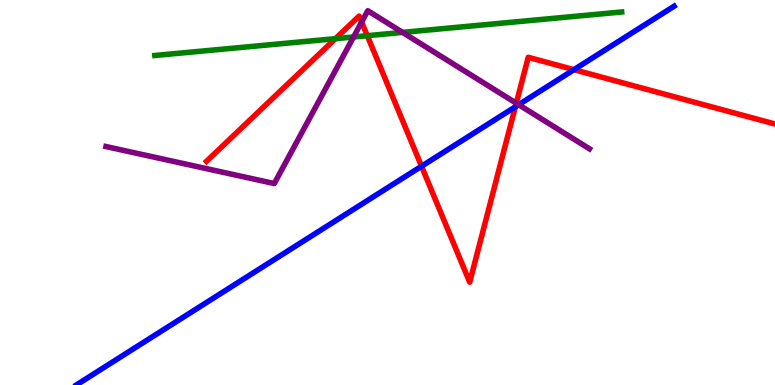[{'lines': ['blue', 'red'], 'intersections': [{'x': 5.44, 'y': 5.68}, {'x': 6.65, 'y': 7.23}, {'x': 7.41, 'y': 8.19}]}, {'lines': ['green', 'red'], 'intersections': [{'x': 4.33, 'y': 9.0}, {'x': 4.74, 'y': 9.07}]}, {'lines': ['purple', 'red'], 'intersections': [{'x': 4.67, 'y': 9.43}, {'x': 6.66, 'y': 7.32}]}, {'lines': ['blue', 'green'], 'intersections': []}, {'lines': ['blue', 'purple'], 'intersections': [{'x': 6.69, 'y': 7.28}]}, {'lines': ['green', 'purple'], 'intersections': [{'x': 4.56, 'y': 9.04}, {'x': 5.19, 'y': 9.16}]}]